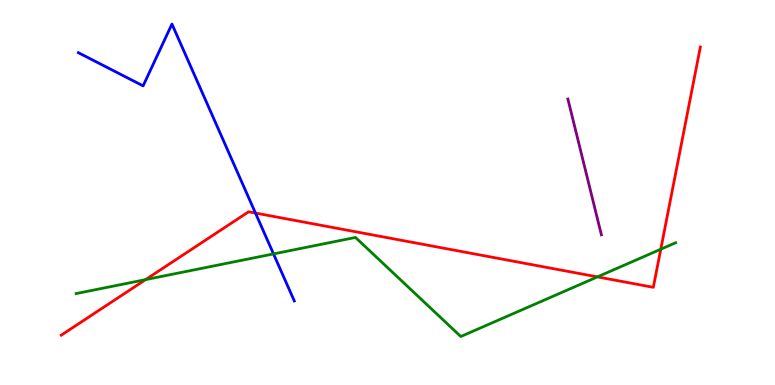[{'lines': ['blue', 'red'], 'intersections': [{'x': 3.3, 'y': 4.47}]}, {'lines': ['green', 'red'], 'intersections': [{'x': 1.88, 'y': 2.74}, {'x': 7.71, 'y': 2.81}, {'x': 8.53, 'y': 3.53}]}, {'lines': ['purple', 'red'], 'intersections': []}, {'lines': ['blue', 'green'], 'intersections': [{'x': 3.53, 'y': 3.4}]}, {'lines': ['blue', 'purple'], 'intersections': []}, {'lines': ['green', 'purple'], 'intersections': []}]